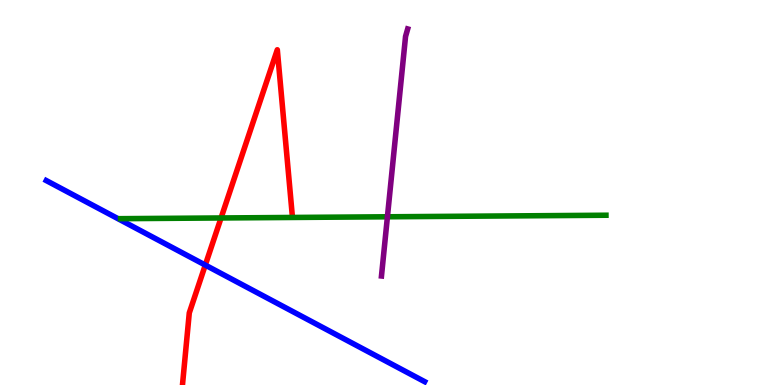[{'lines': ['blue', 'red'], 'intersections': [{'x': 2.65, 'y': 3.12}]}, {'lines': ['green', 'red'], 'intersections': [{'x': 2.85, 'y': 4.34}]}, {'lines': ['purple', 'red'], 'intersections': []}, {'lines': ['blue', 'green'], 'intersections': []}, {'lines': ['blue', 'purple'], 'intersections': []}, {'lines': ['green', 'purple'], 'intersections': [{'x': 5.0, 'y': 4.37}]}]